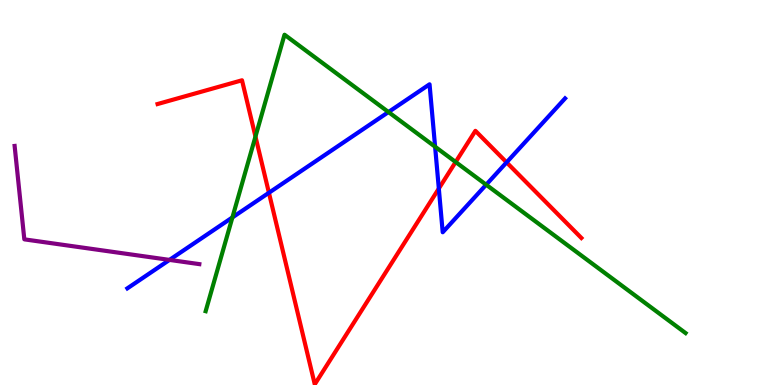[{'lines': ['blue', 'red'], 'intersections': [{'x': 3.47, 'y': 4.99}, {'x': 5.66, 'y': 5.1}, {'x': 6.54, 'y': 5.78}]}, {'lines': ['green', 'red'], 'intersections': [{'x': 3.3, 'y': 6.45}, {'x': 5.88, 'y': 5.79}]}, {'lines': ['purple', 'red'], 'intersections': []}, {'lines': ['blue', 'green'], 'intersections': [{'x': 3.0, 'y': 4.35}, {'x': 5.01, 'y': 7.09}, {'x': 5.61, 'y': 6.19}, {'x': 6.27, 'y': 5.2}]}, {'lines': ['blue', 'purple'], 'intersections': [{'x': 2.19, 'y': 3.25}]}, {'lines': ['green', 'purple'], 'intersections': []}]